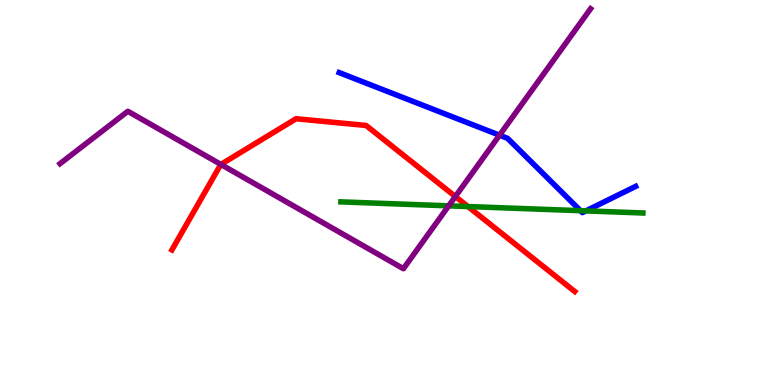[{'lines': ['blue', 'red'], 'intersections': []}, {'lines': ['green', 'red'], 'intersections': [{'x': 6.04, 'y': 4.64}]}, {'lines': ['purple', 'red'], 'intersections': [{'x': 2.85, 'y': 5.73}, {'x': 5.88, 'y': 4.9}]}, {'lines': ['blue', 'green'], 'intersections': [{'x': 7.49, 'y': 4.53}, {'x': 7.56, 'y': 4.52}]}, {'lines': ['blue', 'purple'], 'intersections': [{'x': 6.45, 'y': 6.49}]}, {'lines': ['green', 'purple'], 'intersections': [{'x': 5.79, 'y': 4.65}]}]